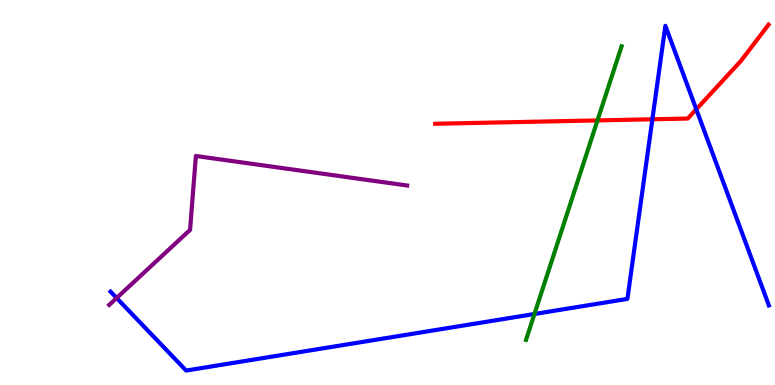[{'lines': ['blue', 'red'], 'intersections': [{'x': 8.42, 'y': 6.9}, {'x': 8.98, 'y': 7.16}]}, {'lines': ['green', 'red'], 'intersections': [{'x': 7.71, 'y': 6.87}]}, {'lines': ['purple', 'red'], 'intersections': []}, {'lines': ['blue', 'green'], 'intersections': [{'x': 6.9, 'y': 1.84}]}, {'lines': ['blue', 'purple'], 'intersections': [{'x': 1.5, 'y': 2.26}]}, {'lines': ['green', 'purple'], 'intersections': []}]